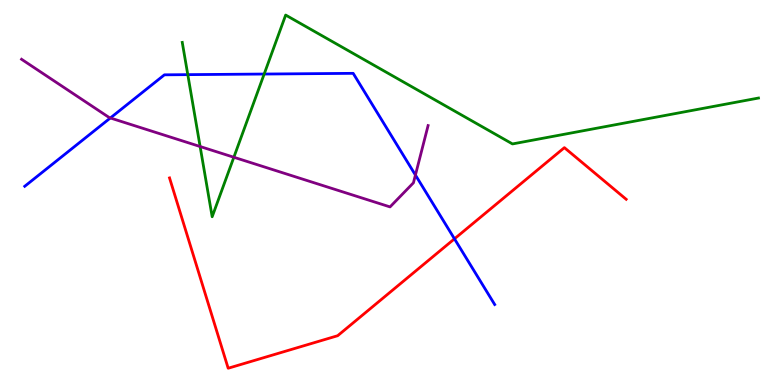[{'lines': ['blue', 'red'], 'intersections': [{'x': 5.86, 'y': 3.8}]}, {'lines': ['green', 'red'], 'intersections': []}, {'lines': ['purple', 'red'], 'intersections': []}, {'lines': ['blue', 'green'], 'intersections': [{'x': 2.42, 'y': 8.06}, {'x': 3.41, 'y': 8.08}]}, {'lines': ['blue', 'purple'], 'intersections': [{'x': 1.42, 'y': 6.94}, {'x': 5.36, 'y': 5.45}]}, {'lines': ['green', 'purple'], 'intersections': [{'x': 2.58, 'y': 6.19}, {'x': 3.02, 'y': 5.92}]}]